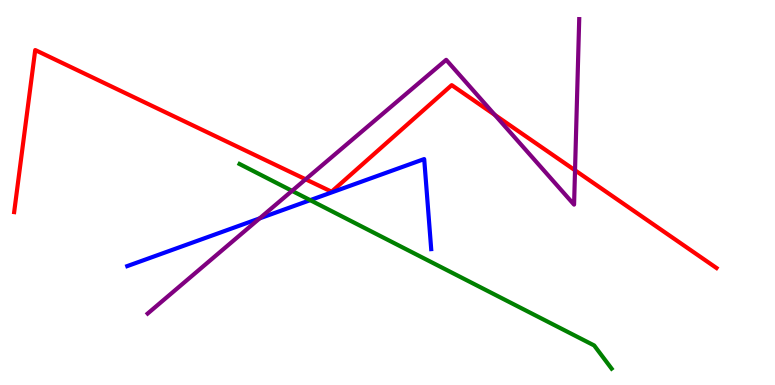[{'lines': ['blue', 'red'], 'intersections': []}, {'lines': ['green', 'red'], 'intersections': []}, {'lines': ['purple', 'red'], 'intersections': [{'x': 3.94, 'y': 5.34}, {'x': 6.38, 'y': 7.02}, {'x': 7.42, 'y': 5.58}]}, {'lines': ['blue', 'green'], 'intersections': [{'x': 4.0, 'y': 4.8}]}, {'lines': ['blue', 'purple'], 'intersections': [{'x': 3.35, 'y': 4.33}]}, {'lines': ['green', 'purple'], 'intersections': [{'x': 3.77, 'y': 5.04}]}]